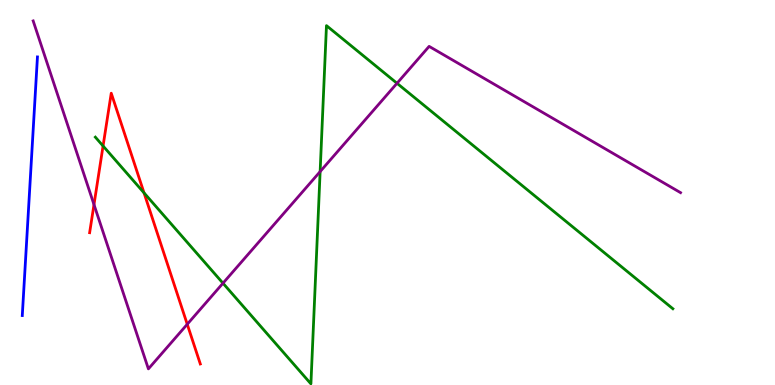[{'lines': ['blue', 'red'], 'intersections': []}, {'lines': ['green', 'red'], 'intersections': [{'x': 1.33, 'y': 6.21}, {'x': 1.86, 'y': 4.99}]}, {'lines': ['purple', 'red'], 'intersections': [{'x': 1.21, 'y': 4.69}, {'x': 2.42, 'y': 1.58}]}, {'lines': ['blue', 'green'], 'intersections': []}, {'lines': ['blue', 'purple'], 'intersections': []}, {'lines': ['green', 'purple'], 'intersections': [{'x': 2.88, 'y': 2.64}, {'x': 4.13, 'y': 5.54}, {'x': 5.12, 'y': 7.84}]}]